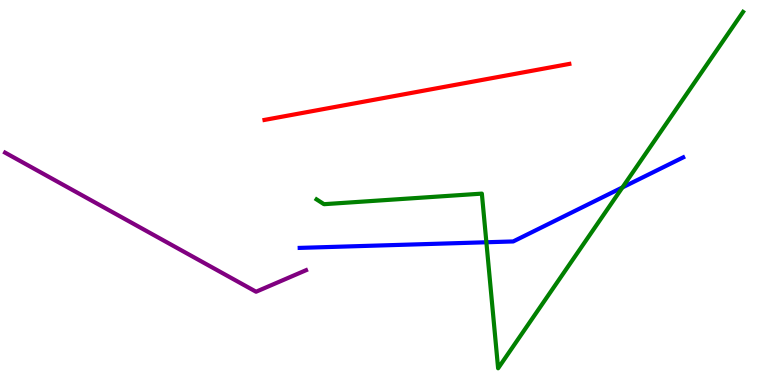[{'lines': ['blue', 'red'], 'intersections': []}, {'lines': ['green', 'red'], 'intersections': []}, {'lines': ['purple', 'red'], 'intersections': []}, {'lines': ['blue', 'green'], 'intersections': [{'x': 6.28, 'y': 3.71}, {'x': 8.03, 'y': 5.13}]}, {'lines': ['blue', 'purple'], 'intersections': []}, {'lines': ['green', 'purple'], 'intersections': []}]